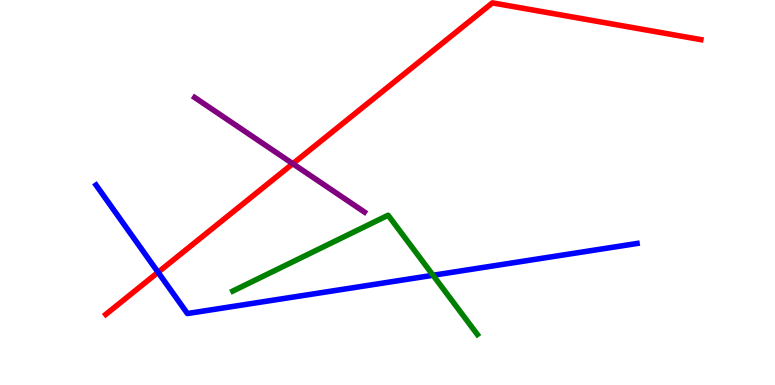[{'lines': ['blue', 'red'], 'intersections': [{'x': 2.04, 'y': 2.93}]}, {'lines': ['green', 'red'], 'intersections': []}, {'lines': ['purple', 'red'], 'intersections': [{'x': 3.78, 'y': 5.75}]}, {'lines': ['blue', 'green'], 'intersections': [{'x': 5.59, 'y': 2.85}]}, {'lines': ['blue', 'purple'], 'intersections': []}, {'lines': ['green', 'purple'], 'intersections': []}]